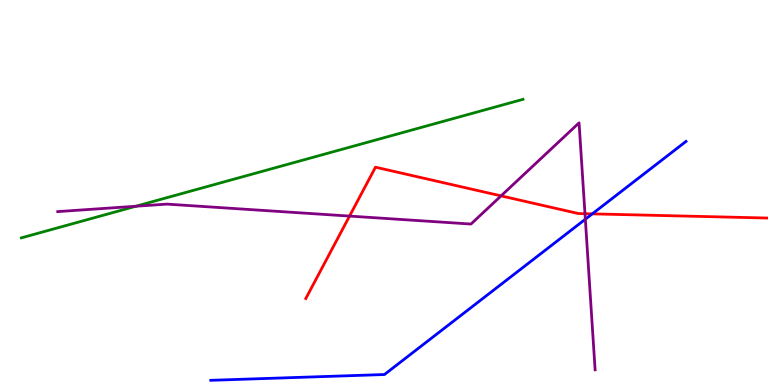[{'lines': ['blue', 'red'], 'intersections': [{'x': 7.64, 'y': 4.45}]}, {'lines': ['green', 'red'], 'intersections': []}, {'lines': ['purple', 'red'], 'intersections': [{'x': 4.51, 'y': 4.39}, {'x': 6.47, 'y': 4.91}, {'x': 7.55, 'y': 4.45}]}, {'lines': ['blue', 'green'], 'intersections': []}, {'lines': ['blue', 'purple'], 'intersections': [{'x': 7.55, 'y': 4.31}]}, {'lines': ['green', 'purple'], 'intersections': [{'x': 1.75, 'y': 4.64}]}]